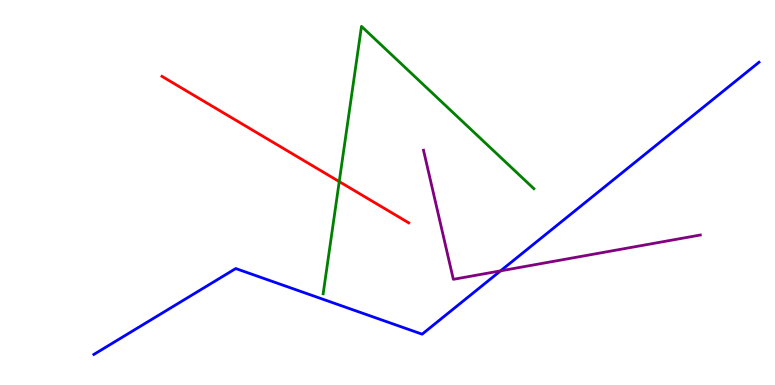[{'lines': ['blue', 'red'], 'intersections': []}, {'lines': ['green', 'red'], 'intersections': [{'x': 4.38, 'y': 5.28}]}, {'lines': ['purple', 'red'], 'intersections': []}, {'lines': ['blue', 'green'], 'intersections': []}, {'lines': ['blue', 'purple'], 'intersections': [{'x': 6.46, 'y': 2.96}]}, {'lines': ['green', 'purple'], 'intersections': []}]